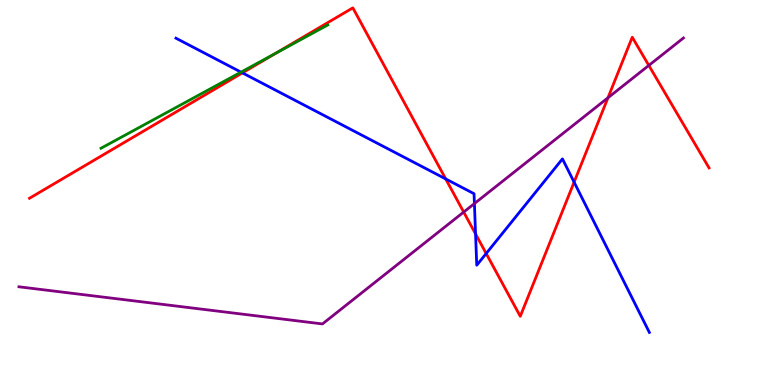[{'lines': ['blue', 'red'], 'intersections': [{'x': 3.13, 'y': 8.11}, {'x': 5.75, 'y': 5.35}, {'x': 6.14, 'y': 3.92}, {'x': 6.27, 'y': 3.42}, {'x': 7.41, 'y': 5.27}]}, {'lines': ['green', 'red'], 'intersections': [{'x': 3.56, 'y': 8.62}]}, {'lines': ['purple', 'red'], 'intersections': [{'x': 5.98, 'y': 4.49}, {'x': 7.84, 'y': 7.46}, {'x': 8.37, 'y': 8.3}]}, {'lines': ['blue', 'green'], 'intersections': [{'x': 3.11, 'y': 8.13}]}, {'lines': ['blue', 'purple'], 'intersections': [{'x': 6.12, 'y': 4.71}]}, {'lines': ['green', 'purple'], 'intersections': []}]